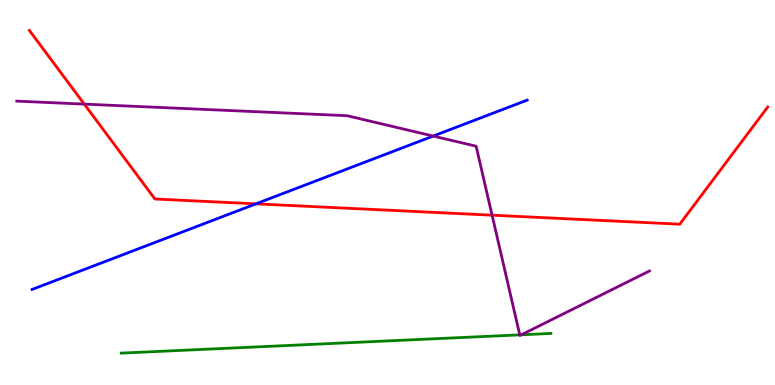[{'lines': ['blue', 'red'], 'intersections': [{'x': 3.3, 'y': 4.71}]}, {'lines': ['green', 'red'], 'intersections': []}, {'lines': ['purple', 'red'], 'intersections': [{'x': 1.09, 'y': 7.3}, {'x': 6.35, 'y': 4.41}]}, {'lines': ['blue', 'green'], 'intersections': []}, {'lines': ['blue', 'purple'], 'intersections': [{'x': 5.59, 'y': 6.47}]}, {'lines': ['green', 'purple'], 'intersections': [{'x': 6.71, 'y': 1.3}, {'x': 6.73, 'y': 1.3}]}]